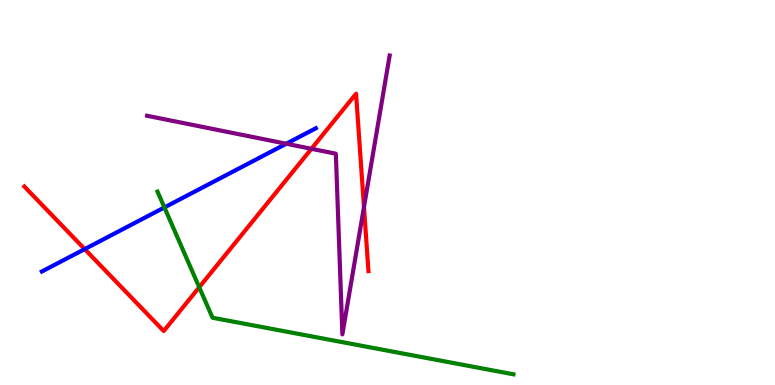[{'lines': ['blue', 'red'], 'intersections': [{'x': 1.09, 'y': 3.53}]}, {'lines': ['green', 'red'], 'intersections': [{'x': 2.57, 'y': 2.54}]}, {'lines': ['purple', 'red'], 'intersections': [{'x': 4.02, 'y': 6.14}, {'x': 4.7, 'y': 4.62}]}, {'lines': ['blue', 'green'], 'intersections': [{'x': 2.12, 'y': 4.61}]}, {'lines': ['blue', 'purple'], 'intersections': [{'x': 3.69, 'y': 6.27}]}, {'lines': ['green', 'purple'], 'intersections': []}]